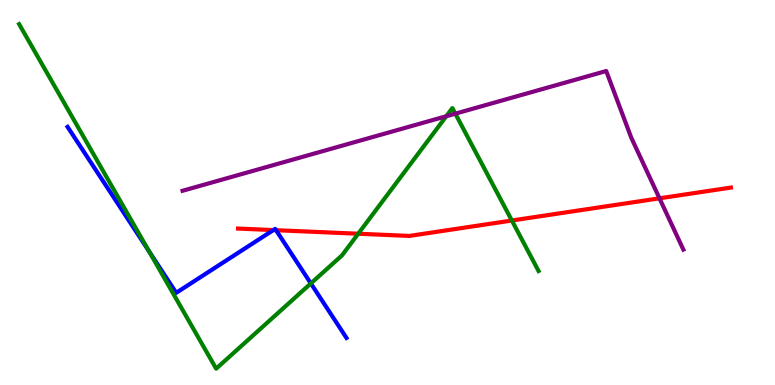[{'lines': ['blue', 'red'], 'intersections': [{'x': 3.53, 'y': 4.02}, {'x': 3.56, 'y': 4.02}]}, {'lines': ['green', 'red'], 'intersections': [{'x': 4.62, 'y': 3.93}, {'x': 6.6, 'y': 4.27}]}, {'lines': ['purple', 'red'], 'intersections': [{'x': 8.51, 'y': 4.85}]}, {'lines': ['blue', 'green'], 'intersections': [{'x': 1.92, 'y': 3.47}, {'x': 4.01, 'y': 2.64}]}, {'lines': ['blue', 'purple'], 'intersections': []}, {'lines': ['green', 'purple'], 'intersections': [{'x': 5.76, 'y': 6.98}, {'x': 5.88, 'y': 7.05}]}]